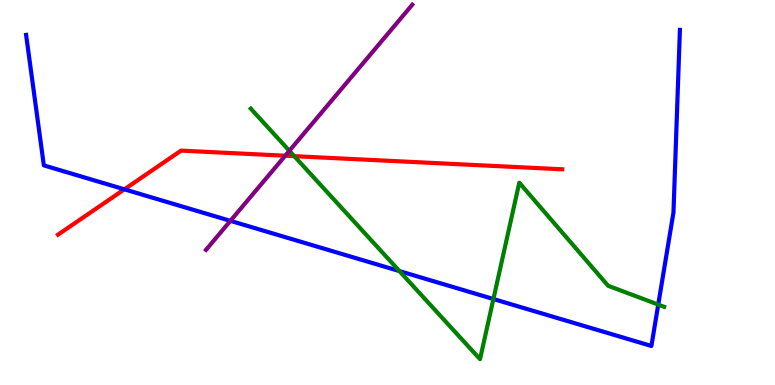[{'lines': ['blue', 'red'], 'intersections': [{'x': 1.6, 'y': 5.08}]}, {'lines': ['green', 'red'], 'intersections': [{'x': 3.8, 'y': 5.94}]}, {'lines': ['purple', 'red'], 'intersections': [{'x': 3.68, 'y': 5.96}]}, {'lines': ['blue', 'green'], 'intersections': [{'x': 5.15, 'y': 2.96}, {'x': 6.37, 'y': 2.23}, {'x': 8.49, 'y': 2.09}]}, {'lines': ['blue', 'purple'], 'intersections': [{'x': 2.97, 'y': 4.26}]}, {'lines': ['green', 'purple'], 'intersections': [{'x': 3.73, 'y': 6.08}]}]